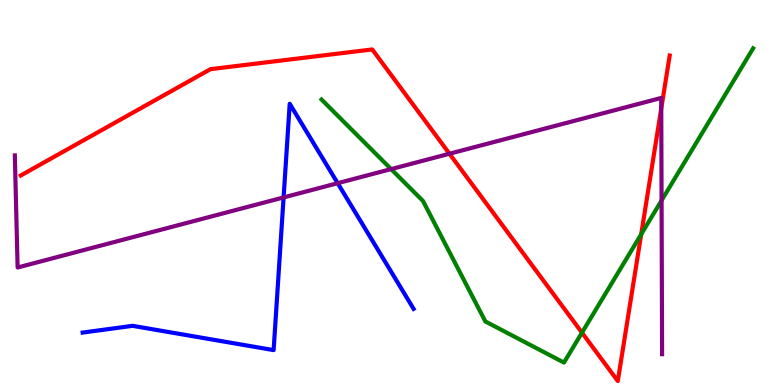[{'lines': ['blue', 'red'], 'intersections': []}, {'lines': ['green', 'red'], 'intersections': [{'x': 7.51, 'y': 1.36}, {'x': 8.27, 'y': 3.91}]}, {'lines': ['purple', 'red'], 'intersections': [{'x': 5.8, 'y': 6.01}, {'x': 8.53, 'y': 7.18}]}, {'lines': ['blue', 'green'], 'intersections': []}, {'lines': ['blue', 'purple'], 'intersections': [{'x': 3.66, 'y': 4.87}, {'x': 4.36, 'y': 5.24}]}, {'lines': ['green', 'purple'], 'intersections': [{'x': 5.05, 'y': 5.61}, {'x': 8.54, 'y': 4.79}]}]